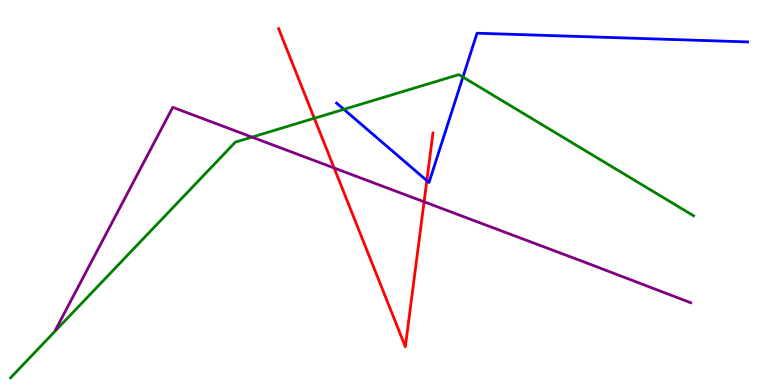[{'lines': ['blue', 'red'], 'intersections': [{'x': 5.51, 'y': 5.31}]}, {'lines': ['green', 'red'], 'intersections': [{'x': 4.06, 'y': 6.93}]}, {'lines': ['purple', 'red'], 'intersections': [{'x': 4.31, 'y': 5.64}, {'x': 5.47, 'y': 4.76}]}, {'lines': ['blue', 'green'], 'intersections': [{'x': 4.44, 'y': 7.16}, {'x': 5.97, 'y': 8.0}]}, {'lines': ['blue', 'purple'], 'intersections': []}, {'lines': ['green', 'purple'], 'intersections': [{'x': 3.25, 'y': 6.44}]}]